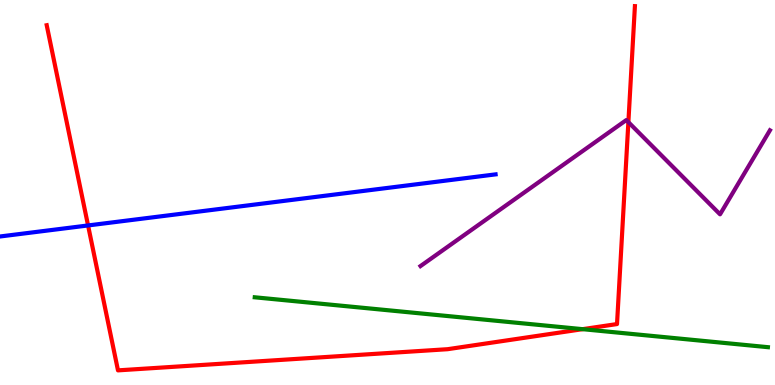[{'lines': ['blue', 'red'], 'intersections': [{'x': 1.14, 'y': 4.14}]}, {'lines': ['green', 'red'], 'intersections': [{'x': 7.52, 'y': 1.45}]}, {'lines': ['purple', 'red'], 'intersections': [{'x': 8.11, 'y': 6.83}]}, {'lines': ['blue', 'green'], 'intersections': []}, {'lines': ['blue', 'purple'], 'intersections': []}, {'lines': ['green', 'purple'], 'intersections': []}]